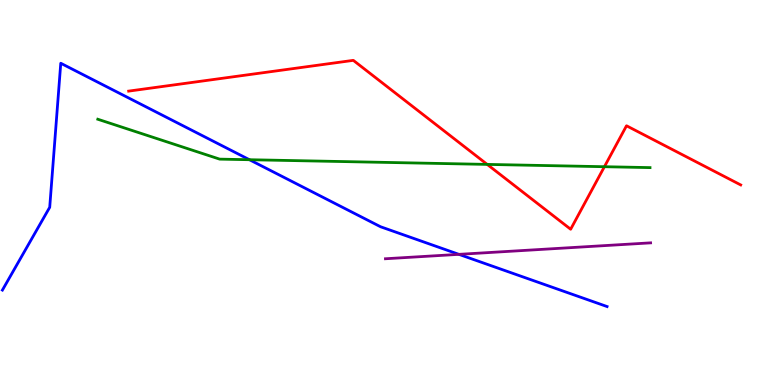[{'lines': ['blue', 'red'], 'intersections': []}, {'lines': ['green', 'red'], 'intersections': [{'x': 6.29, 'y': 5.73}, {'x': 7.8, 'y': 5.67}]}, {'lines': ['purple', 'red'], 'intersections': []}, {'lines': ['blue', 'green'], 'intersections': [{'x': 3.22, 'y': 5.85}]}, {'lines': ['blue', 'purple'], 'intersections': [{'x': 5.92, 'y': 3.39}]}, {'lines': ['green', 'purple'], 'intersections': []}]